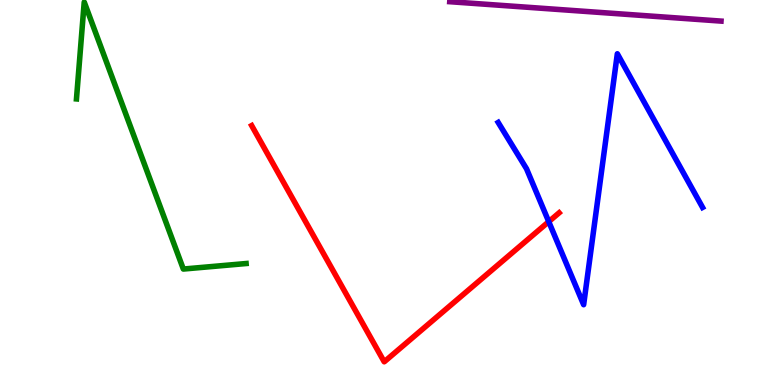[{'lines': ['blue', 'red'], 'intersections': [{'x': 7.08, 'y': 4.24}]}, {'lines': ['green', 'red'], 'intersections': []}, {'lines': ['purple', 'red'], 'intersections': []}, {'lines': ['blue', 'green'], 'intersections': []}, {'lines': ['blue', 'purple'], 'intersections': []}, {'lines': ['green', 'purple'], 'intersections': []}]